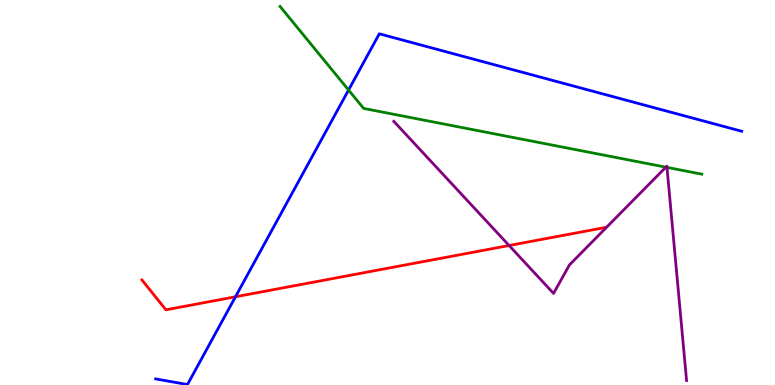[{'lines': ['blue', 'red'], 'intersections': [{'x': 3.04, 'y': 2.29}]}, {'lines': ['green', 'red'], 'intersections': []}, {'lines': ['purple', 'red'], 'intersections': [{'x': 6.57, 'y': 3.62}]}, {'lines': ['blue', 'green'], 'intersections': [{'x': 4.5, 'y': 7.66}]}, {'lines': ['blue', 'purple'], 'intersections': []}, {'lines': ['green', 'purple'], 'intersections': [{'x': 8.59, 'y': 5.66}, {'x': 8.61, 'y': 5.65}]}]